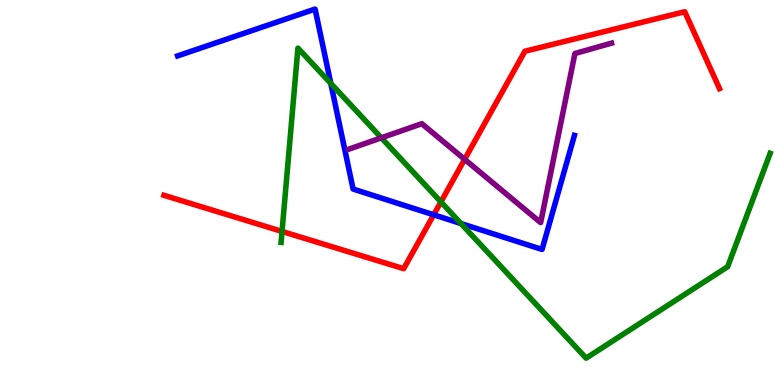[{'lines': ['blue', 'red'], 'intersections': [{'x': 5.6, 'y': 4.42}]}, {'lines': ['green', 'red'], 'intersections': [{'x': 3.64, 'y': 3.99}, {'x': 5.69, 'y': 4.76}]}, {'lines': ['purple', 'red'], 'intersections': [{'x': 6.0, 'y': 5.86}]}, {'lines': ['blue', 'green'], 'intersections': [{'x': 4.27, 'y': 7.83}, {'x': 5.95, 'y': 4.19}]}, {'lines': ['blue', 'purple'], 'intersections': []}, {'lines': ['green', 'purple'], 'intersections': [{'x': 4.92, 'y': 6.42}]}]